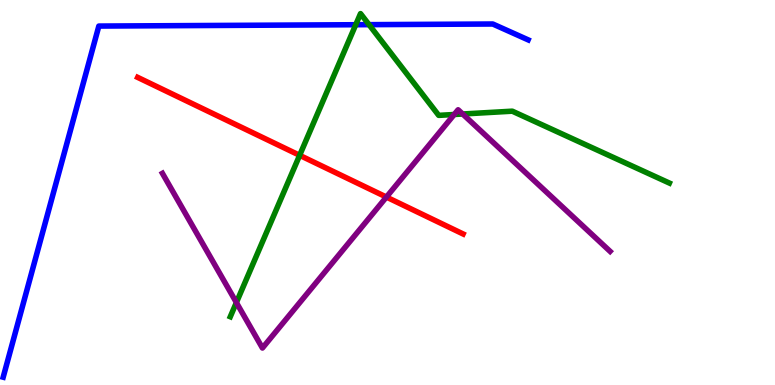[{'lines': ['blue', 'red'], 'intersections': []}, {'lines': ['green', 'red'], 'intersections': [{'x': 3.87, 'y': 5.97}]}, {'lines': ['purple', 'red'], 'intersections': [{'x': 4.99, 'y': 4.88}]}, {'lines': ['blue', 'green'], 'intersections': [{'x': 4.59, 'y': 9.36}, {'x': 4.76, 'y': 9.36}]}, {'lines': ['blue', 'purple'], 'intersections': []}, {'lines': ['green', 'purple'], 'intersections': [{'x': 3.05, 'y': 2.14}, {'x': 5.86, 'y': 7.03}, {'x': 5.97, 'y': 7.04}]}]